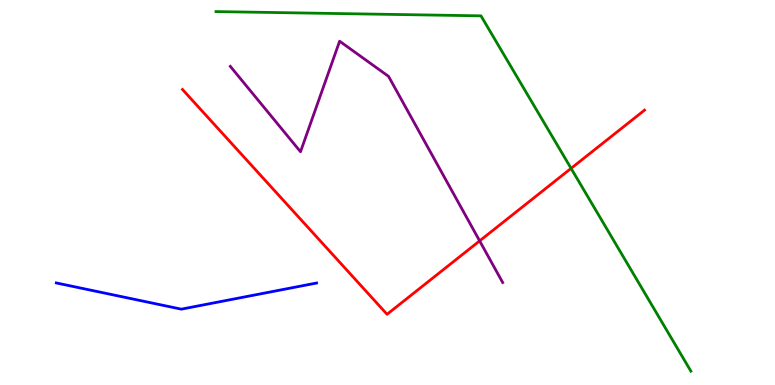[{'lines': ['blue', 'red'], 'intersections': []}, {'lines': ['green', 'red'], 'intersections': [{'x': 7.37, 'y': 5.63}]}, {'lines': ['purple', 'red'], 'intersections': [{'x': 6.19, 'y': 3.74}]}, {'lines': ['blue', 'green'], 'intersections': []}, {'lines': ['blue', 'purple'], 'intersections': []}, {'lines': ['green', 'purple'], 'intersections': []}]